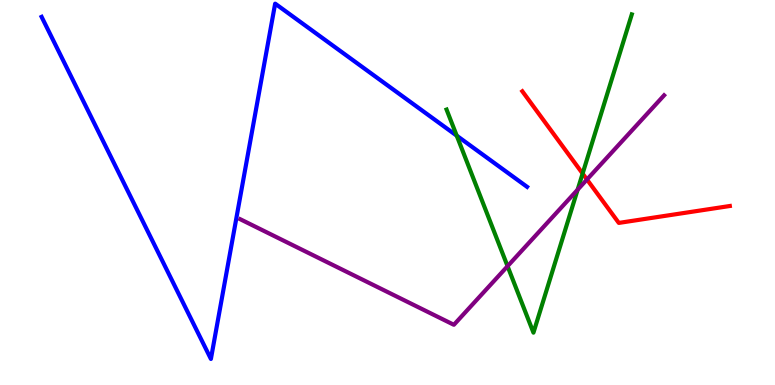[{'lines': ['blue', 'red'], 'intersections': []}, {'lines': ['green', 'red'], 'intersections': [{'x': 7.52, 'y': 5.49}]}, {'lines': ['purple', 'red'], 'intersections': [{'x': 7.57, 'y': 5.34}]}, {'lines': ['blue', 'green'], 'intersections': [{'x': 5.89, 'y': 6.48}]}, {'lines': ['blue', 'purple'], 'intersections': []}, {'lines': ['green', 'purple'], 'intersections': [{'x': 6.55, 'y': 3.09}, {'x': 7.45, 'y': 5.07}]}]